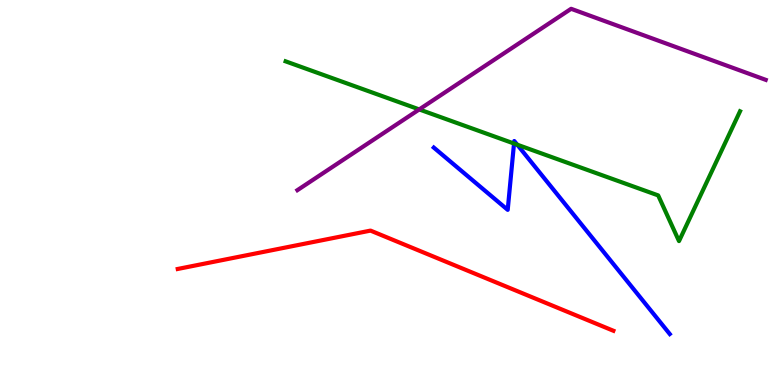[{'lines': ['blue', 'red'], 'intersections': []}, {'lines': ['green', 'red'], 'intersections': []}, {'lines': ['purple', 'red'], 'intersections': []}, {'lines': ['blue', 'green'], 'intersections': [{'x': 6.63, 'y': 6.27}, {'x': 6.67, 'y': 6.24}]}, {'lines': ['blue', 'purple'], 'intersections': []}, {'lines': ['green', 'purple'], 'intersections': [{'x': 5.41, 'y': 7.16}]}]